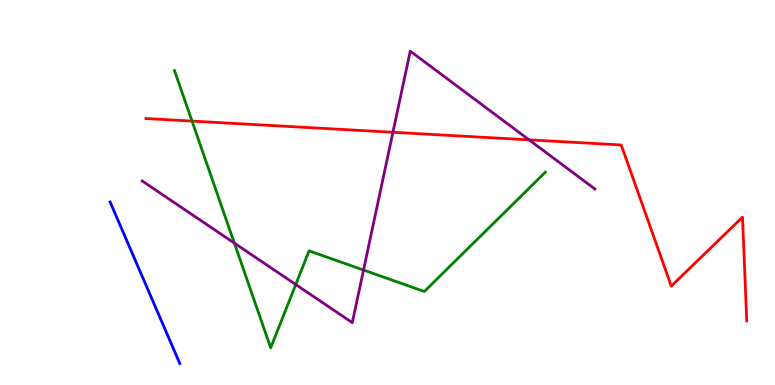[{'lines': ['blue', 'red'], 'intersections': []}, {'lines': ['green', 'red'], 'intersections': [{'x': 2.48, 'y': 6.85}]}, {'lines': ['purple', 'red'], 'intersections': [{'x': 5.07, 'y': 6.56}, {'x': 6.83, 'y': 6.37}]}, {'lines': ['blue', 'green'], 'intersections': []}, {'lines': ['blue', 'purple'], 'intersections': []}, {'lines': ['green', 'purple'], 'intersections': [{'x': 3.02, 'y': 3.69}, {'x': 3.82, 'y': 2.61}, {'x': 4.69, 'y': 2.99}]}]